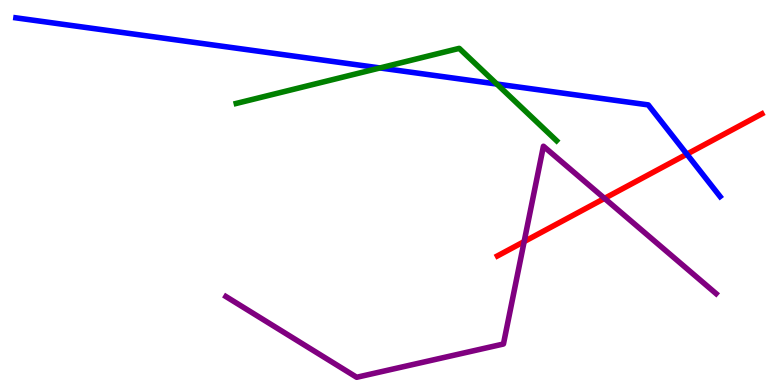[{'lines': ['blue', 'red'], 'intersections': [{'x': 8.86, 'y': 6.0}]}, {'lines': ['green', 'red'], 'intersections': []}, {'lines': ['purple', 'red'], 'intersections': [{'x': 6.76, 'y': 3.73}, {'x': 7.8, 'y': 4.85}]}, {'lines': ['blue', 'green'], 'intersections': [{'x': 4.9, 'y': 8.24}, {'x': 6.41, 'y': 7.82}]}, {'lines': ['blue', 'purple'], 'intersections': []}, {'lines': ['green', 'purple'], 'intersections': []}]